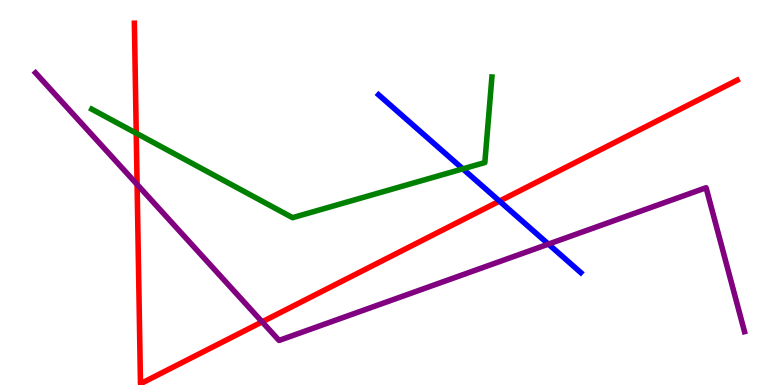[{'lines': ['blue', 'red'], 'intersections': [{'x': 6.45, 'y': 4.78}]}, {'lines': ['green', 'red'], 'intersections': [{'x': 1.76, 'y': 6.54}]}, {'lines': ['purple', 'red'], 'intersections': [{'x': 1.77, 'y': 5.21}, {'x': 3.38, 'y': 1.64}]}, {'lines': ['blue', 'green'], 'intersections': [{'x': 5.97, 'y': 5.61}]}, {'lines': ['blue', 'purple'], 'intersections': [{'x': 7.08, 'y': 3.66}]}, {'lines': ['green', 'purple'], 'intersections': []}]